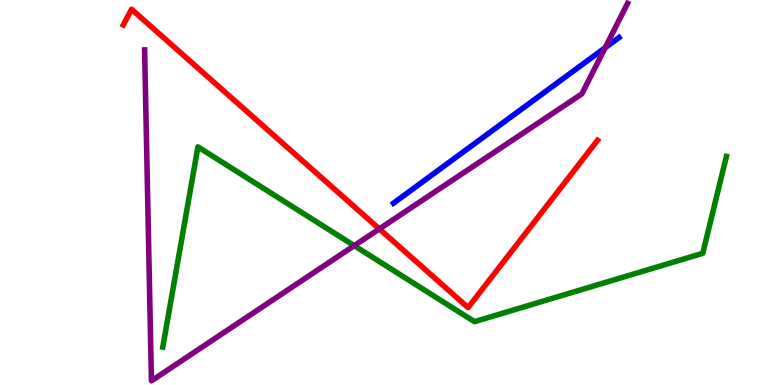[{'lines': ['blue', 'red'], 'intersections': []}, {'lines': ['green', 'red'], 'intersections': []}, {'lines': ['purple', 'red'], 'intersections': [{'x': 4.89, 'y': 4.05}]}, {'lines': ['blue', 'green'], 'intersections': []}, {'lines': ['blue', 'purple'], 'intersections': [{'x': 7.81, 'y': 8.76}]}, {'lines': ['green', 'purple'], 'intersections': [{'x': 4.57, 'y': 3.62}]}]